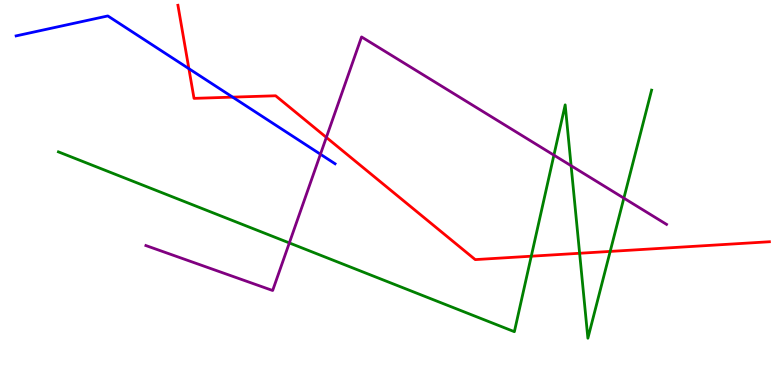[{'lines': ['blue', 'red'], 'intersections': [{'x': 2.44, 'y': 8.22}, {'x': 3.0, 'y': 7.48}]}, {'lines': ['green', 'red'], 'intersections': [{'x': 6.86, 'y': 3.35}, {'x': 7.48, 'y': 3.42}, {'x': 7.87, 'y': 3.47}]}, {'lines': ['purple', 'red'], 'intersections': [{'x': 4.21, 'y': 6.43}]}, {'lines': ['blue', 'green'], 'intersections': []}, {'lines': ['blue', 'purple'], 'intersections': [{'x': 4.13, 'y': 5.99}]}, {'lines': ['green', 'purple'], 'intersections': [{'x': 3.73, 'y': 3.69}, {'x': 7.15, 'y': 5.97}, {'x': 7.37, 'y': 5.7}, {'x': 8.05, 'y': 4.85}]}]